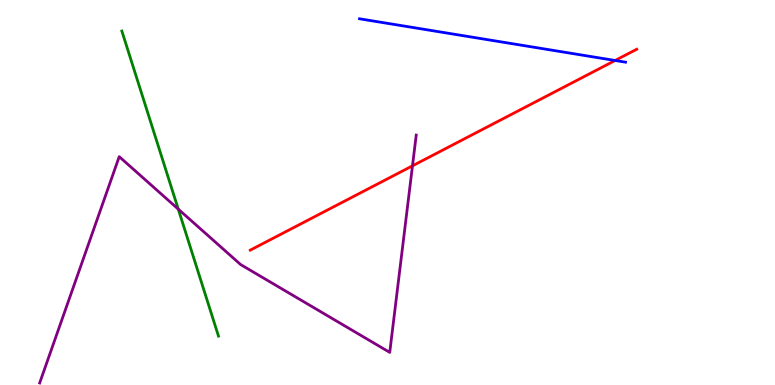[{'lines': ['blue', 'red'], 'intersections': [{'x': 7.94, 'y': 8.43}]}, {'lines': ['green', 'red'], 'intersections': []}, {'lines': ['purple', 'red'], 'intersections': [{'x': 5.32, 'y': 5.69}]}, {'lines': ['blue', 'green'], 'intersections': []}, {'lines': ['blue', 'purple'], 'intersections': []}, {'lines': ['green', 'purple'], 'intersections': [{'x': 2.3, 'y': 4.57}]}]